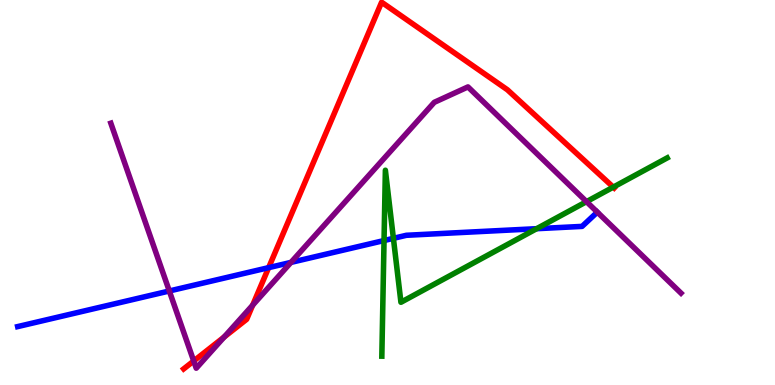[{'lines': ['blue', 'red'], 'intersections': [{'x': 3.47, 'y': 3.05}]}, {'lines': ['green', 'red'], 'intersections': [{'x': 7.91, 'y': 5.14}]}, {'lines': ['purple', 'red'], 'intersections': [{'x': 2.5, 'y': 0.624}, {'x': 2.89, 'y': 1.25}, {'x': 3.26, 'y': 2.07}]}, {'lines': ['blue', 'green'], 'intersections': [{'x': 4.96, 'y': 3.75}, {'x': 5.08, 'y': 3.81}, {'x': 6.92, 'y': 4.06}]}, {'lines': ['blue', 'purple'], 'intersections': [{'x': 2.18, 'y': 2.44}, {'x': 3.75, 'y': 3.18}]}, {'lines': ['green', 'purple'], 'intersections': [{'x': 7.57, 'y': 4.76}]}]